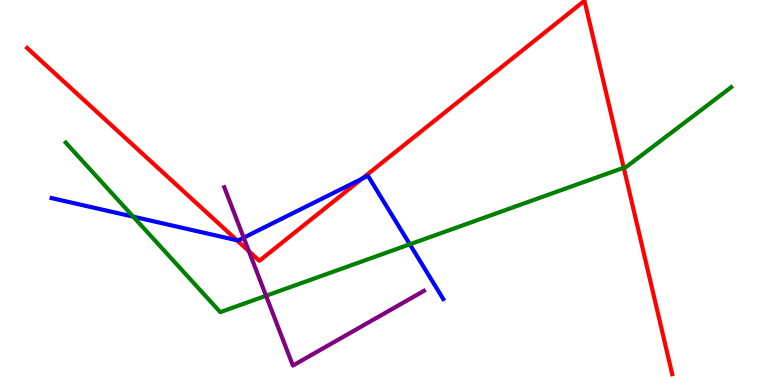[{'lines': ['blue', 'red'], 'intersections': [{'x': 3.06, 'y': 3.76}, {'x': 4.67, 'y': 5.36}]}, {'lines': ['green', 'red'], 'intersections': [{'x': 8.05, 'y': 5.64}]}, {'lines': ['purple', 'red'], 'intersections': [{'x': 3.21, 'y': 3.47}]}, {'lines': ['blue', 'green'], 'intersections': [{'x': 1.72, 'y': 4.37}, {'x': 5.29, 'y': 3.65}]}, {'lines': ['blue', 'purple'], 'intersections': [{'x': 3.14, 'y': 3.83}]}, {'lines': ['green', 'purple'], 'intersections': [{'x': 3.43, 'y': 2.32}]}]